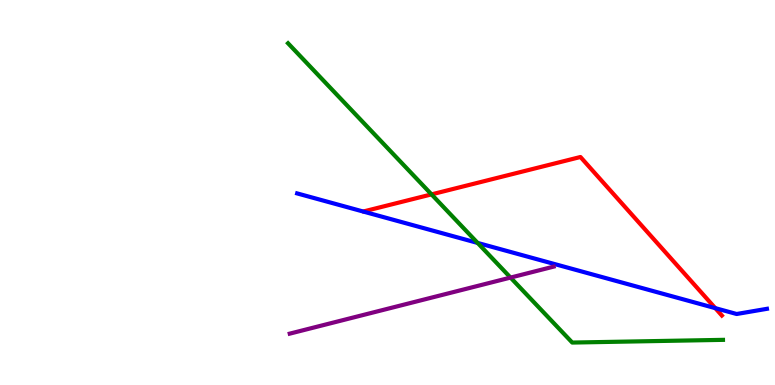[{'lines': ['blue', 'red'], 'intersections': [{'x': 9.23, 'y': 2.0}]}, {'lines': ['green', 'red'], 'intersections': [{'x': 5.57, 'y': 4.95}]}, {'lines': ['purple', 'red'], 'intersections': []}, {'lines': ['blue', 'green'], 'intersections': [{'x': 6.16, 'y': 3.69}]}, {'lines': ['blue', 'purple'], 'intersections': []}, {'lines': ['green', 'purple'], 'intersections': [{'x': 6.59, 'y': 2.79}]}]